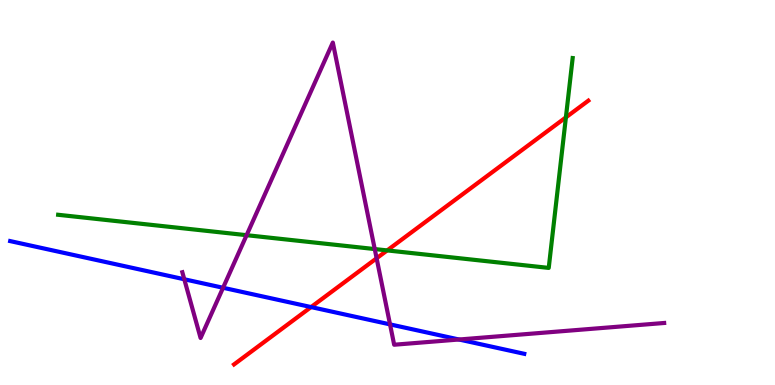[{'lines': ['blue', 'red'], 'intersections': [{'x': 4.01, 'y': 2.02}]}, {'lines': ['green', 'red'], 'intersections': [{'x': 5.0, 'y': 3.5}, {'x': 7.3, 'y': 6.95}]}, {'lines': ['purple', 'red'], 'intersections': [{'x': 4.86, 'y': 3.29}]}, {'lines': ['blue', 'green'], 'intersections': []}, {'lines': ['blue', 'purple'], 'intersections': [{'x': 2.38, 'y': 2.75}, {'x': 2.88, 'y': 2.53}, {'x': 5.03, 'y': 1.57}, {'x': 5.92, 'y': 1.18}]}, {'lines': ['green', 'purple'], 'intersections': [{'x': 3.18, 'y': 3.89}, {'x': 4.84, 'y': 3.53}]}]